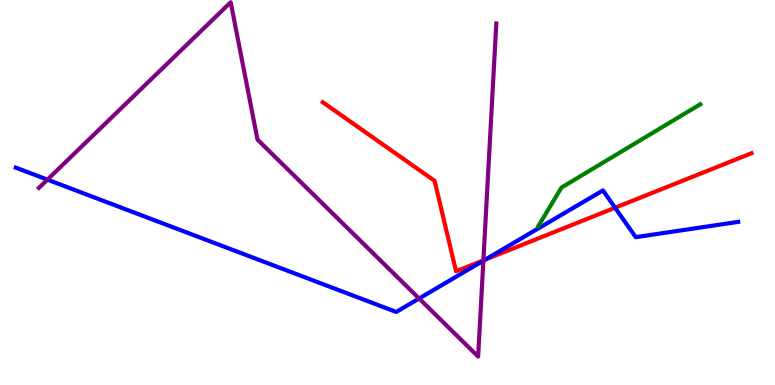[{'lines': ['blue', 'red'], 'intersections': [{'x': 6.26, 'y': 3.26}, {'x': 7.94, 'y': 4.6}]}, {'lines': ['green', 'red'], 'intersections': []}, {'lines': ['purple', 'red'], 'intersections': [{'x': 6.24, 'y': 3.24}]}, {'lines': ['blue', 'green'], 'intersections': []}, {'lines': ['blue', 'purple'], 'intersections': [{'x': 0.612, 'y': 5.33}, {'x': 5.41, 'y': 2.25}, {'x': 6.24, 'y': 3.23}]}, {'lines': ['green', 'purple'], 'intersections': []}]